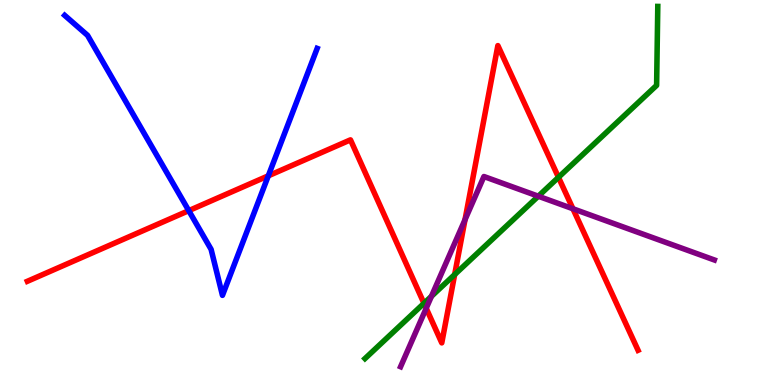[{'lines': ['blue', 'red'], 'intersections': [{'x': 2.44, 'y': 4.53}, {'x': 3.46, 'y': 5.43}]}, {'lines': ['green', 'red'], 'intersections': [{'x': 5.47, 'y': 2.12}, {'x': 5.87, 'y': 2.87}, {'x': 7.21, 'y': 5.39}]}, {'lines': ['purple', 'red'], 'intersections': [{'x': 5.5, 'y': 1.99}, {'x': 6.0, 'y': 4.29}, {'x': 7.39, 'y': 4.58}]}, {'lines': ['blue', 'green'], 'intersections': []}, {'lines': ['blue', 'purple'], 'intersections': []}, {'lines': ['green', 'purple'], 'intersections': [{'x': 5.57, 'y': 2.3}, {'x': 6.95, 'y': 4.9}]}]